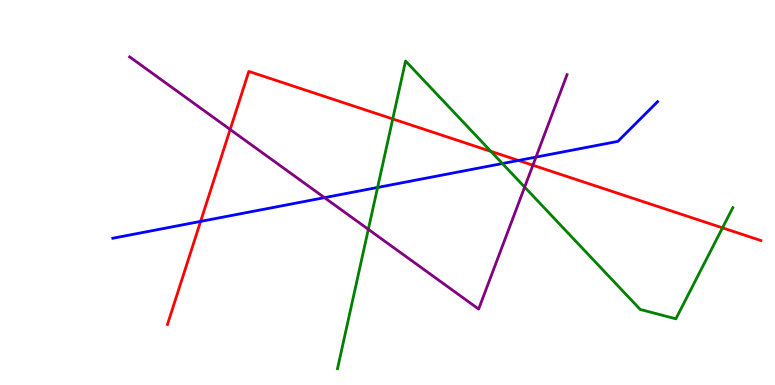[{'lines': ['blue', 'red'], 'intersections': [{'x': 2.59, 'y': 4.25}, {'x': 6.69, 'y': 5.83}]}, {'lines': ['green', 'red'], 'intersections': [{'x': 5.07, 'y': 6.91}, {'x': 6.33, 'y': 6.07}, {'x': 9.32, 'y': 4.08}]}, {'lines': ['purple', 'red'], 'intersections': [{'x': 2.97, 'y': 6.64}, {'x': 6.88, 'y': 5.71}]}, {'lines': ['blue', 'green'], 'intersections': [{'x': 4.87, 'y': 5.13}, {'x': 6.48, 'y': 5.75}]}, {'lines': ['blue', 'purple'], 'intersections': [{'x': 4.19, 'y': 4.87}, {'x': 6.92, 'y': 5.92}]}, {'lines': ['green', 'purple'], 'intersections': [{'x': 4.75, 'y': 4.04}, {'x': 6.77, 'y': 5.14}]}]